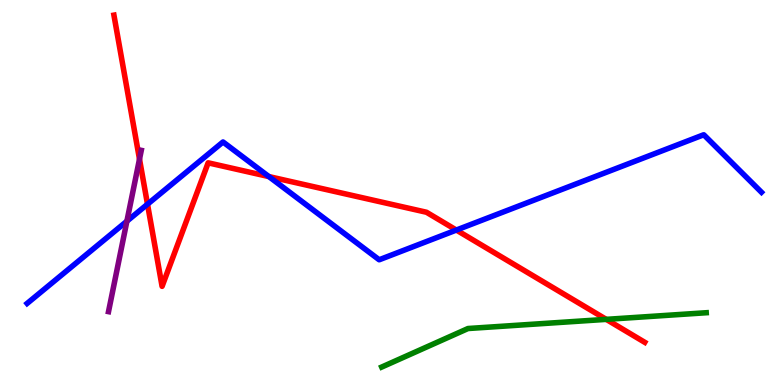[{'lines': ['blue', 'red'], 'intersections': [{'x': 1.9, 'y': 4.7}, {'x': 3.47, 'y': 5.41}, {'x': 5.89, 'y': 4.02}]}, {'lines': ['green', 'red'], 'intersections': [{'x': 7.82, 'y': 1.7}]}, {'lines': ['purple', 'red'], 'intersections': [{'x': 1.8, 'y': 5.87}]}, {'lines': ['blue', 'green'], 'intersections': []}, {'lines': ['blue', 'purple'], 'intersections': [{'x': 1.64, 'y': 4.25}]}, {'lines': ['green', 'purple'], 'intersections': []}]